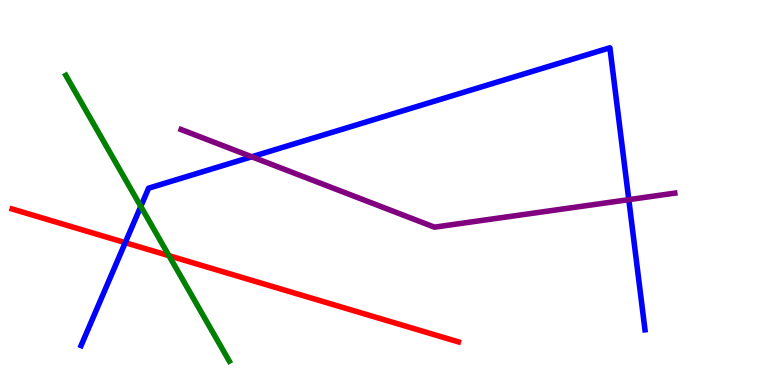[{'lines': ['blue', 'red'], 'intersections': [{'x': 1.62, 'y': 3.7}]}, {'lines': ['green', 'red'], 'intersections': [{'x': 2.18, 'y': 3.36}]}, {'lines': ['purple', 'red'], 'intersections': []}, {'lines': ['blue', 'green'], 'intersections': [{'x': 1.82, 'y': 4.64}]}, {'lines': ['blue', 'purple'], 'intersections': [{'x': 3.25, 'y': 5.93}, {'x': 8.11, 'y': 4.81}]}, {'lines': ['green', 'purple'], 'intersections': []}]